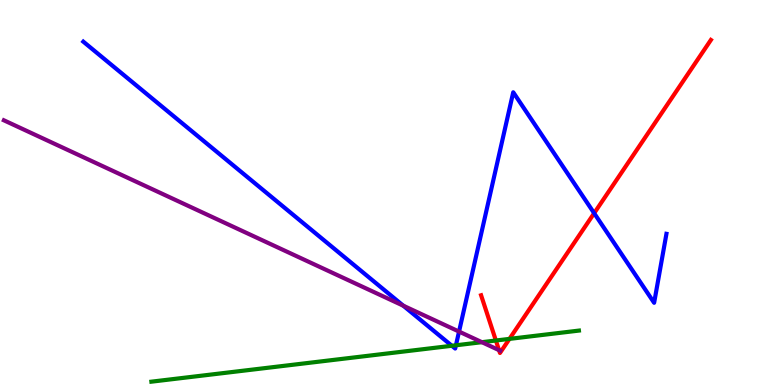[{'lines': ['blue', 'red'], 'intersections': [{'x': 7.67, 'y': 4.46}]}, {'lines': ['green', 'red'], 'intersections': [{'x': 6.4, 'y': 1.16}, {'x': 6.57, 'y': 1.2}]}, {'lines': ['purple', 'red'], 'intersections': [{'x': 6.44, 'y': 0.905}]}, {'lines': ['blue', 'green'], 'intersections': [{'x': 5.83, 'y': 1.02}, {'x': 5.88, 'y': 1.03}]}, {'lines': ['blue', 'purple'], 'intersections': [{'x': 5.2, 'y': 2.06}, {'x': 5.92, 'y': 1.39}]}, {'lines': ['green', 'purple'], 'intersections': [{'x': 6.22, 'y': 1.11}]}]